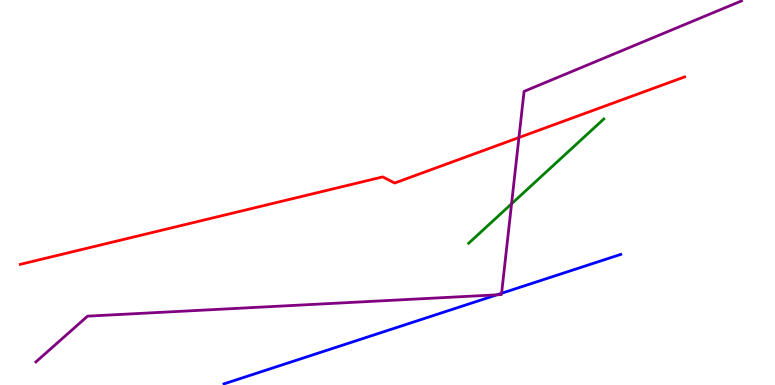[{'lines': ['blue', 'red'], 'intersections': []}, {'lines': ['green', 'red'], 'intersections': []}, {'lines': ['purple', 'red'], 'intersections': [{'x': 6.7, 'y': 6.43}]}, {'lines': ['blue', 'green'], 'intersections': []}, {'lines': ['blue', 'purple'], 'intersections': [{'x': 6.41, 'y': 2.34}, {'x': 6.47, 'y': 2.38}]}, {'lines': ['green', 'purple'], 'intersections': [{'x': 6.6, 'y': 4.71}]}]